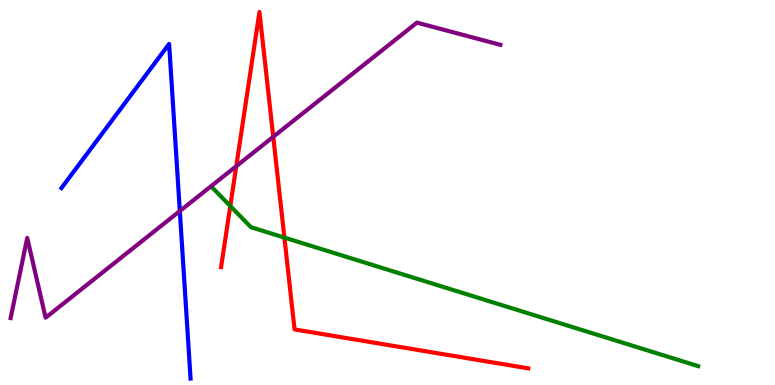[{'lines': ['blue', 'red'], 'intersections': []}, {'lines': ['green', 'red'], 'intersections': [{'x': 2.97, 'y': 4.65}, {'x': 3.67, 'y': 3.83}]}, {'lines': ['purple', 'red'], 'intersections': [{'x': 3.05, 'y': 5.68}, {'x': 3.53, 'y': 6.45}]}, {'lines': ['blue', 'green'], 'intersections': []}, {'lines': ['blue', 'purple'], 'intersections': [{'x': 2.32, 'y': 4.52}]}, {'lines': ['green', 'purple'], 'intersections': []}]